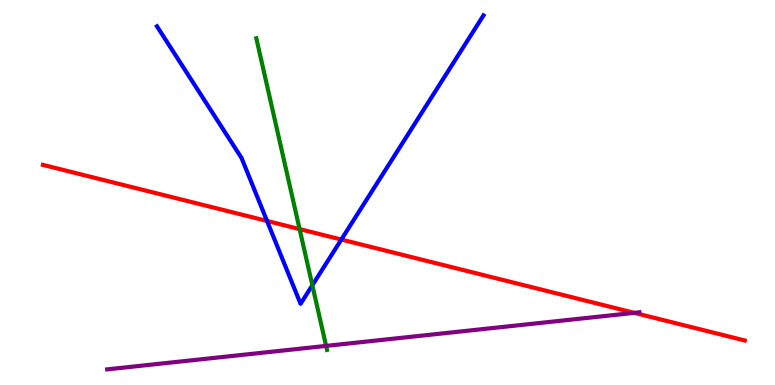[{'lines': ['blue', 'red'], 'intersections': [{'x': 3.45, 'y': 4.26}, {'x': 4.4, 'y': 3.78}]}, {'lines': ['green', 'red'], 'intersections': [{'x': 3.87, 'y': 4.05}]}, {'lines': ['purple', 'red'], 'intersections': [{'x': 8.18, 'y': 1.87}]}, {'lines': ['blue', 'green'], 'intersections': [{'x': 4.03, 'y': 2.59}]}, {'lines': ['blue', 'purple'], 'intersections': []}, {'lines': ['green', 'purple'], 'intersections': [{'x': 4.21, 'y': 1.02}]}]